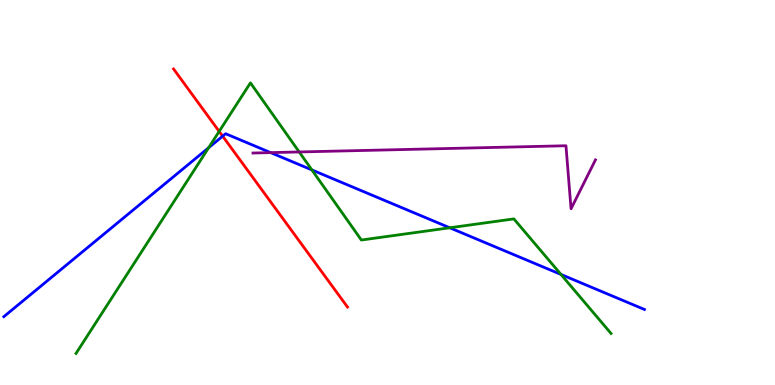[{'lines': ['blue', 'red'], 'intersections': [{'x': 2.87, 'y': 6.46}]}, {'lines': ['green', 'red'], 'intersections': [{'x': 2.83, 'y': 6.59}]}, {'lines': ['purple', 'red'], 'intersections': []}, {'lines': ['blue', 'green'], 'intersections': [{'x': 2.69, 'y': 6.16}, {'x': 4.02, 'y': 5.59}, {'x': 5.8, 'y': 4.08}, {'x': 7.24, 'y': 2.87}]}, {'lines': ['blue', 'purple'], 'intersections': [{'x': 3.49, 'y': 6.04}]}, {'lines': ['green', 'purple'], 'intersections': [{'x': 3.86, 'y': 6.05}]}]